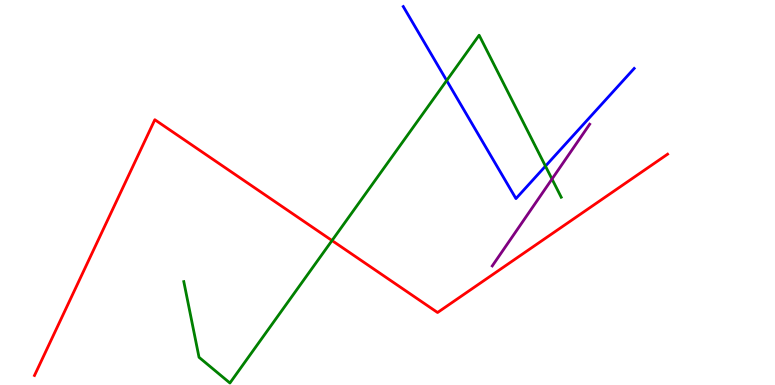[{'lines': ['blue', 'red'], 'intersections': []}, {'lines': ['green', 'red'], 'intersections': [{'x': 4.28, 'y': 3.75}]}, {'lines': ['purple', 'red'], 'intersections': []}, {'lines': ['blue', 'green'], 'intersections': [{'x': 5.76, 'y': 7.91}, {'x': 7.04, 'y': 5.69}]}, {'lines': ['blue', 'purple'], 'intersections': []}, {'lines': ['green', 'purple'], 'intersections': [{'x': 7.12, 'y': 5.35}]}]